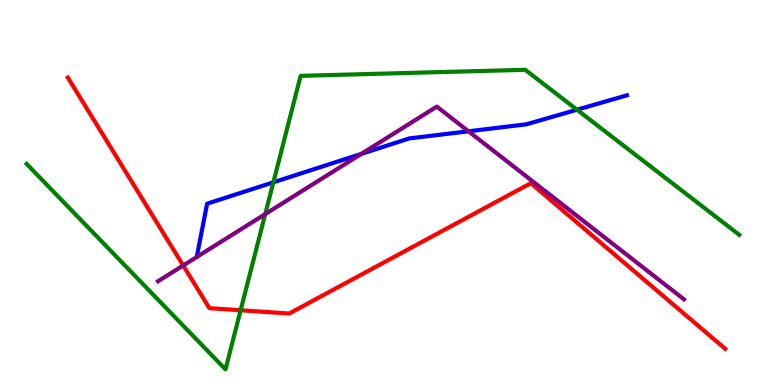[{'lines': ['blue', 'red'], 'intersections': []}, {'lines': ['green', 'red'], 'intersections': [{'x': 3.1, 'y': 1.94}]}, {'lines': ['purple', 'red'], 'intersections': [{'x': 2.36, 'y': 3.1}]}, {'lines': ['blue', 'green'], 'intersections': [{'x': 3.53, 'y': 5.26}, {'x': 7.45, 'y': 7.15}]}, {'lines': ['blue', 'purple'], 'intersections': [{'x': 4.66, 'y': 6.0}, {'x': 6.04, 'y': 6.59}]}, {'lines': ['green', 'purple'], 'intersections': [{'x': 3.42, 'y': 4.44}]}]